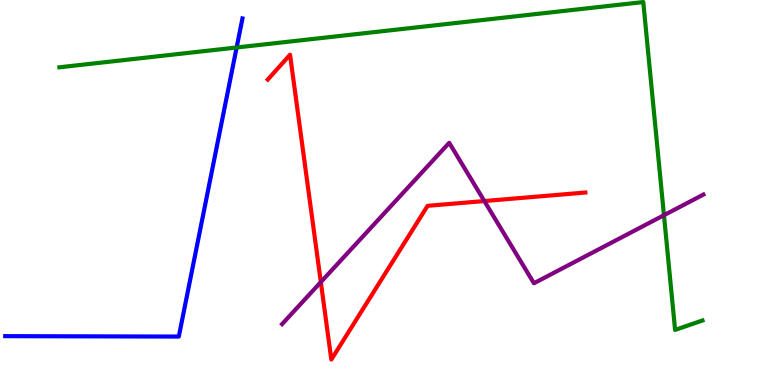[{'lines': ['blue', 'red'], 'intersections': []}, {'lines': ['green', 'red'], 'intersections': []}, {'lines': ['purple', 'red'], 'intersections': [{'x': 4.14, 'y': 2.67}, {'x': 6.25, 'y': 4.78}]}, {'lines': ['blue', 'green'], 'intersections': [{'x': 3.05, 'y': 8.77}]}, {'lines': ['blue', 'purple'], 'intersections': []}, {'lines': ['green', 'purple'], 'intersections': [{'x': 8.57, 'y': 4.41}]}]